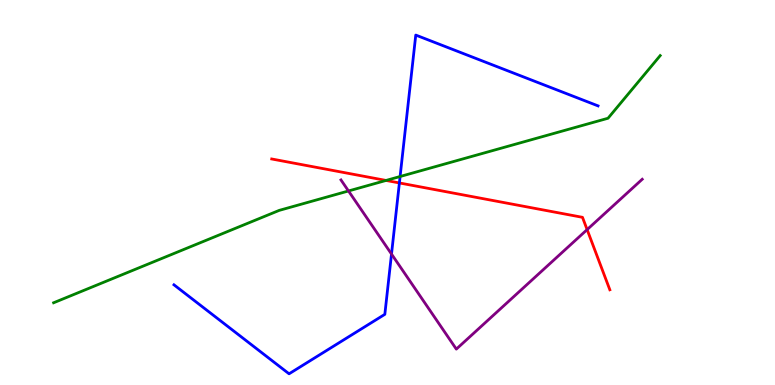[{'lines': ['blue', 'red'], 'intersections': [{'x': 5.15, 'y': 5.25}]}, {'lines': ['green', 'red'], 'intersections': [{'x': 4.98, 'y': 5.31}]}, {'lines': ['purple', 'red'], 'intersections': [{'x': 7.58, 'y': 4.04}]}, {'lines': ['blue', 'green'], 'intersections': [{'x': 5.16, 'y': 5.42}]}, {'lines': ['blue', 'purple'], 'intersections': [{'x': 5.05, 'y': 3.4}]}, {'lines': ['green', 'purple'], 'intersections': [{'x': 4.5, 'y': 5.04}]}]